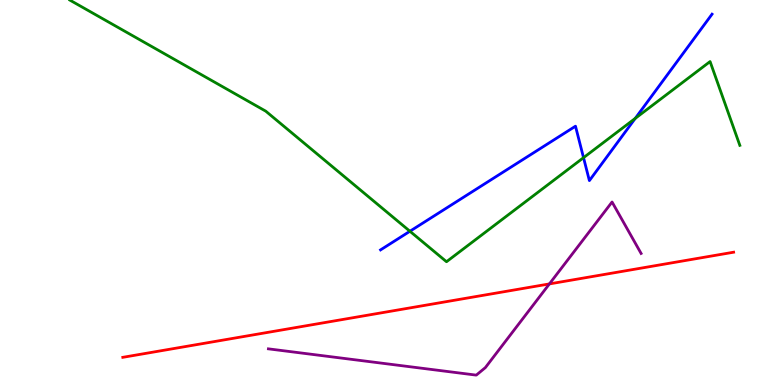[{'lines': ['blue', 'red'], 'intersections': []}, {'lines': ['green', 'red'], 'intersections': []}, {'lines': ['purple', 'red'], 'intersections': [{'x': 7.09, 'y': 2.63}]}, {'lines': ['blue', 'green'], 'intersections': [{'x': 5.29, 'y': 3.99}, {'x': 7.53, 'y': 5.9}, {'x': 8.2, 'y': 6.92}]}, {'lines': ['blue', 'purple'], 'intersections': []}, {'lines': ['green', 'purple'], 'intersections': []}]